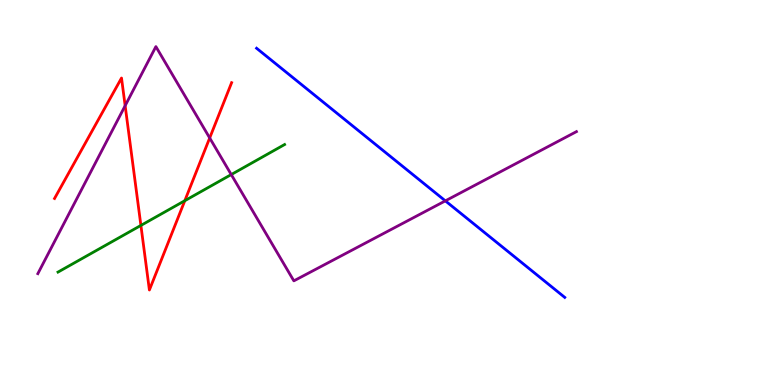[{'lines': ['blue', 'red'], 'intersections': []}, {'lines': ['green', 'red'], 'intersections': [{'x': 1.82, 'y': 4.14}, {'x': 2.38, 'y': 4.79}]}, {'lines': ['purple', 'red'], 'intersections': [{'x': 1.61, 'y': 7.25}, {'x': 2.71, 'y': 6.42}]}, {'lines': ['blue', 'green'], 'intersections': []}, {'lines': ['blue', 'purple'], 'intersections': [{'x': 5.75, 'y': 4.78}]}, {'lines': ['green', 'purple'], 'intersections': [{'x': 2.98, 'y': 5.47}]}]